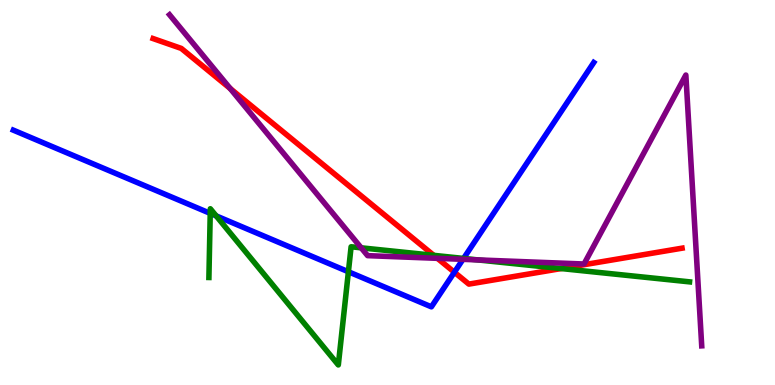[{'lines': ['blue', 'red'], 'intersections': [{'x': 5.86, 'y': 2.93}]}, {'lines': ['green', 'red'], 'intersections': [{'x': 5.6, 'y': 3.37}, {'x': 7.24, 'y': 3.02}]}, {'lines': ['purple', 'red'], 'intersections': [{'x': 2.97, 'y': 7.7}, {'x': 5.64, 'y': 3.29}]}, {'lines': ['blue', 'green'], 'intersections': [{'x': 2.71, 'y': 4.46}, {'x': 2.79, 'y': 4.39}, {'x': 4.5, 'y': 2.94}, {'x': 5.98, 'y': 3.29}]}, {'lines': ['blue', 'purple'], 'intersections': [{'x': 5.97, 'y': 3.26}]}, {'lines': ['green', 'purple'], 'intersections': [{'x': 4.66, 'y': 3.56}, {'x': 6.16, 'y': 3.25}]}]